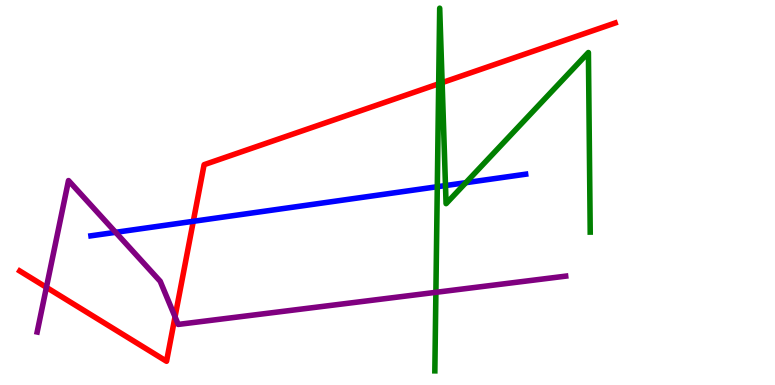[{'lines': ['blue', 'red'], 'intersections': [{'x': 2.49, 'y': 4.25}]}, {'lines': ['green', 'red'], 'intersections': [{'x': 5.66, 'y': 7.82}, {'x': 5.7, 'y': 7.85}]}, {'lines': ['purple', 'red'], 'intersections': [{'x': 0.599, 'y': 2.54}, {'x': 2.26, 'y': 1.77}]}, {'lines': ['blue', 'green'], 'intersections': [{'x': 5.64, 'y': 5.15}, {'x': 5.75, 'y': 5.18}, {'x': 6.01, 'y': 5.26}]}, {'lines': ['blue', 'purple'], 'intersections': [{'x': 1.49, 'y': 3.97}]}, {'lines': ['green', 'purple'], 'intersections': [{'x': 5.62, 'y': 2.41}]}]